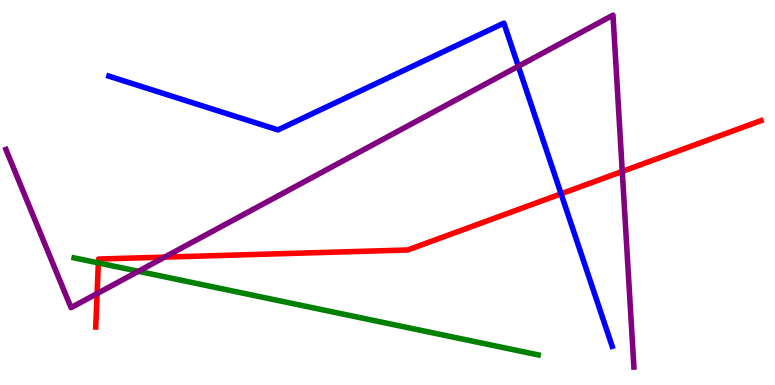[{'lines': ['blue', 'red'], 'intersections': [{'x': 7.24, 'y': 4.97}]}, {'lines': ['green', 'red'], 'intersections': [{'x': 1.27, 'y': 3.17}]}, {'lines': ['purple', 'red'], 'intersections': [{'x': 1.25, 'y': 2.37}, {'x': 2.12, 'y': 3.32}, {'x': 8.03, 'y': 5.55}]}, {'lines': ['blue', 'green'], 'intersections': []}, {'lines': ['blue', 'purple'], 'intersections': [{'x': 6.69, 'y': 8.28}]}, {'lines': ['green', 'purple'], 'intersections': [{'x': 1.79, 'y': 2.95}]}]